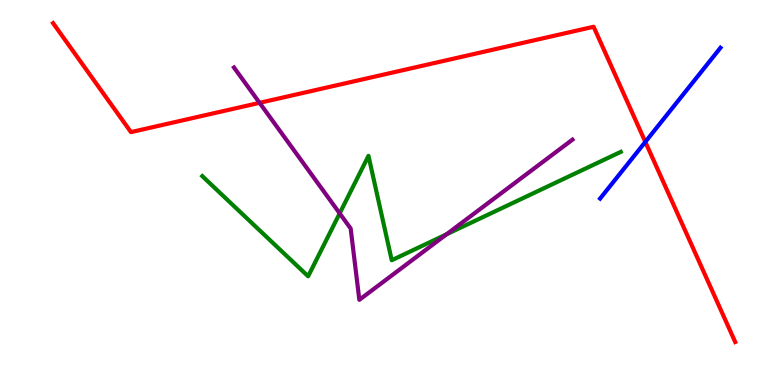[{'lines': ['blue', 'red'], 'intersections': [{'x': 8.33, 'y': 6.31}]}, {'lines': ['green', 'red'], 'intersections': []}, {'lines': ['purple', 'red'], 'intersections': [{'x': 3.35, 'y': 7.33}]}, {'lines': ['blue', 'green'], 'intersections': []}, {'lines': ['blue', 'purple'], 'intersections': []}, {'lines': ['green', 'purple'], 'intersections': [{'x': 4.38, 'y': 4.46}, {'x': 5.76, 'y': 3.91}]}]